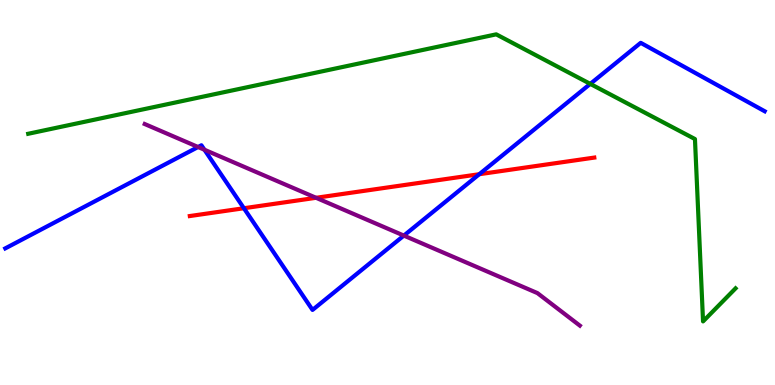[{'lines': ['blue', 'red'], 'intersections': [{'x': 3.15, 'y': 4.59}, {'x': 6.18, 'y': 5.48}]}, {'lines': ['green', 'red'], 'intersections': []}, {'lines': ['purple', 'red'], 'intersections': [{'x': 4.08, 'y': 4.86}]}, {'lines': ['blue', 'green'], 'intersections': [{'x': 7.62, 'y': 7.82}]}, {'lines': ['blue', 'purple'], 'intersections': [{'x': 2.56, 'y': 6.18}, {'x': 2.64, 'y': 6.11}, {'x': 5.21, 'y': 3.88}]}, {'lines': ['green', 'purple'], 'intersections': []}]